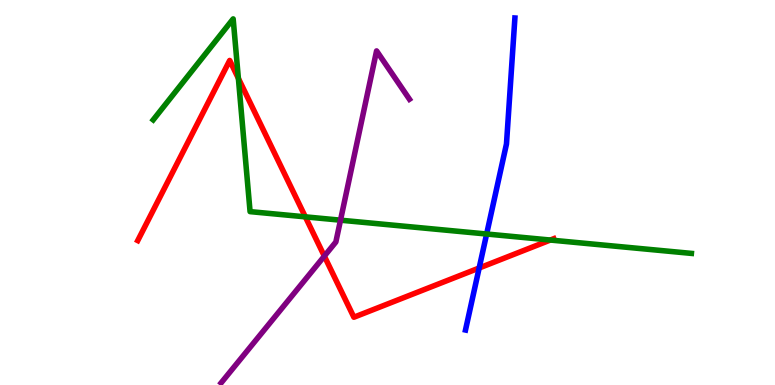[{'lines': ['blue', 'red'], 'intersections': [{'x': 6.18, 'y': 3.04}]}, {'lines': ['green', 'red'], 'intersections': [{'x': 3.08, 'y': 7.96}, {'x': 3.94, 'y': 4.37}, {'x': 7.1, 'y': 3.77}]}, {'lines': ['purple', 'red'], 'intersections': [{'x': 4.18, 'y': 3.35}]}, {'lines': ['blue', 'green'], 'intersections': [{'x': 6.28, 'y': 3.92}]}, {'lines': ['blue', 'purple'], 'intersections': []}, {'lines': ['green', 'purple'], 'intersections': [{'x': 4.39, 'y': 4.28}]}]